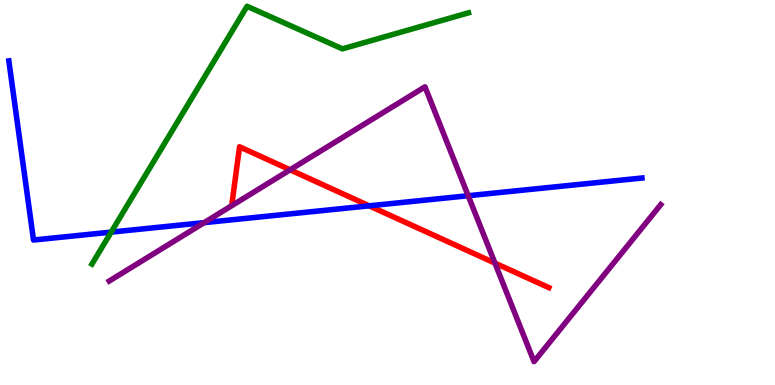[{'lines': ['blue', 'red'], 'intersections': [{'x': 4.76, 'y': 4.65}]}, {'lines': ['green', 'red'], 'intersections': []}, {'lines': ['purple', 'red'], 'intersections': [{'x': 3.74, 'y': 5.59}, {'x': 6.39, 'y': 3.17}]}, {'lines': ['blue', 'green'], 'intersections': [{'x': 1.43, 'y': 3.97}]}, {'lines': ['blue', 'purple'], 'intersections': [{'x': 2.63, 'y': 4.22}, {'x': 6.04, 'y': 4.92}]}, {'lines': ['green', 'purple'], 'intersections': []}]